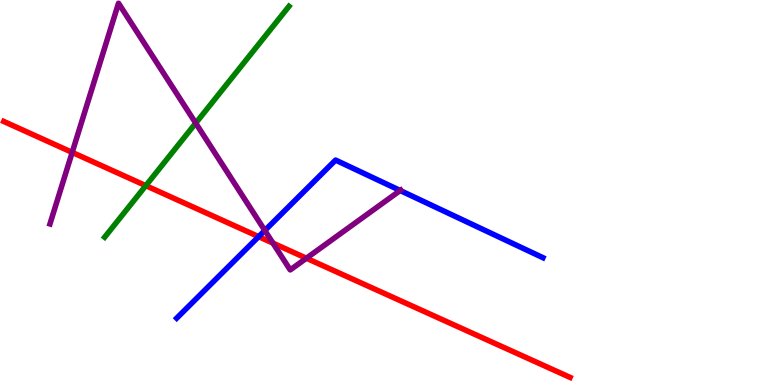[{'lines': ['blue', 'red'], 'intersections': [{'x': 3.34, 'y': 3.85}]}, {'lines': ['green', 'red'], 'intersections': [{'x': 1.88, 'y': 5.18}]}, {'lines': ['purple', 'red'], 'intersections': [{'x': 0.932, 'y': 6.04}, {'x': 3.52, 'y': 3.69}, {'x': 3.95, 'y': 3.29}]}, {'lines': ['blue', 'green'], 'intersections': []}, {'lines': ['blue', 'purple'], 'intersections': [{'x': 3.42, 'y': 4.01}, {'x': 5.16, 'y': 5.05}]}, {'lines': ['green', 'purple'], 'intersections': [{'x': 2.53, 'y': 6.8}]}]